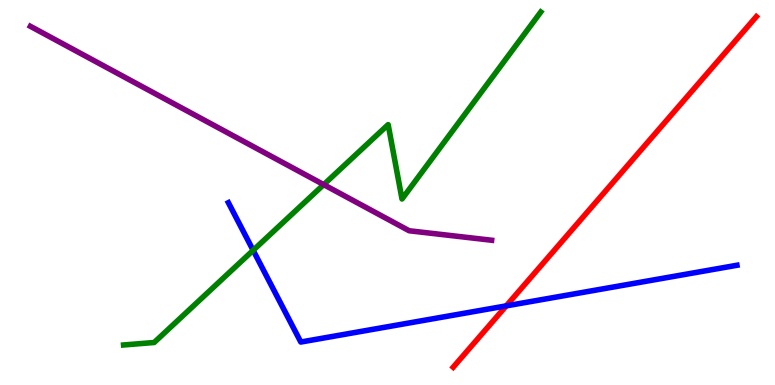[{'lines': ['blue', 'red'], 'intersections': [{'x': 6.53, 'y': 2.06}]}, {'lines': ['green', 'red'], 'intersections': []}, {'lines': ['purple', 'red'], 'intersections': []}, {'lines': ['blue', 'green'], 'intersections': [{'x': 3.27, 'y': 3.5}]}, {'lines': ['blue', 'purple'], 'intersections': []}, {'lines': ['green', 'purple'], 'intersections': [{'x': 4.18, 'y': 5.2}]}]